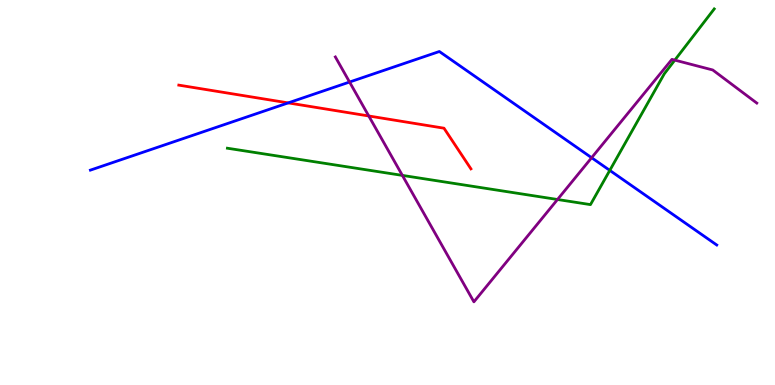[{'lines': ['blue', 'red'], 'intersections': [{'x': 3.72, 'y': 7.33}]}, {'lines': ['green', 'red'], 'intersections': []}, {'lines': ['purple', 'red'], 'intersections': [{'x': 4.76, 'y': 6.99}]}, {'lines': ['blue', 'green'], 'intersections': [{'x': 7.87, 'y': 5.57}]}, {'lines': ['blue', 'purple'], 'intersections': [{'x': 4.51, 'y': 7.87}, {'x': 7.63, 'y': 5.9}]}, {'lines': ['green', 'purple'], 'intersections': [{'x': 5.19, 'y': 5.44}, {'x': 7.19, 'y': 4.82}, {'x': 8.71, 'y': 8.44}]}]